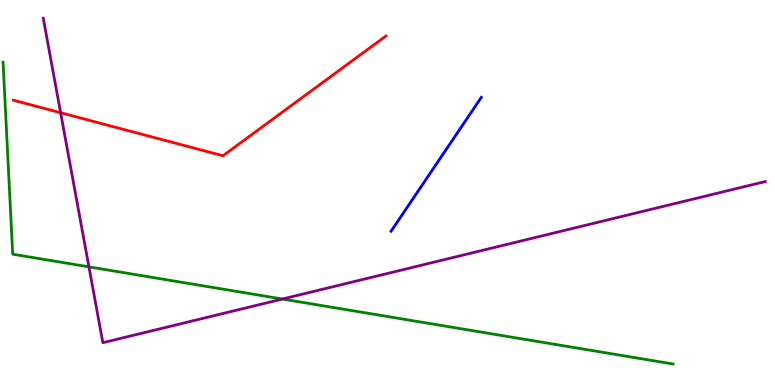[{'lines': ['blue', 'red'], 'intersections': []}, {'lines': ['green', 'red'], 'intersections': []}, {'lines': ['purple', 'red'], 'intersections': [{'x': 0.782, 'y': 7.07}]}, {'lines': ['blue', 'green'], 'intersections': []}, {'lines': ['blue', 'purple'], 'intersections': []}, {'lines': ['green', 'purple'], 'intersections': [{'x': 1.15, 'y': 3.07}, {'x': 3.64, 'y': 2.23}]}]